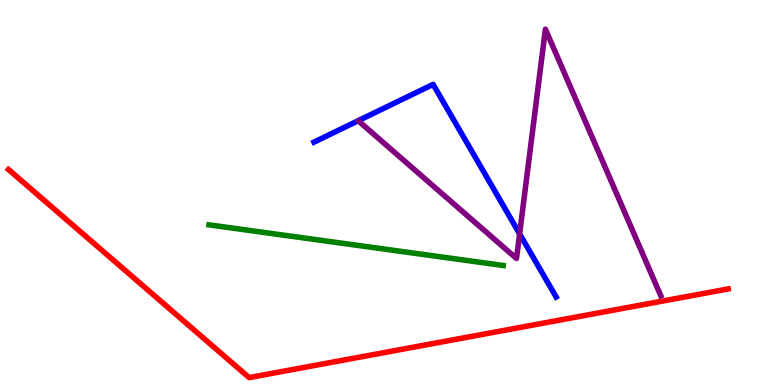[{'lines': ['blue', 'red'], 'intersections': []}, {'lines': ['green', 'red'], 'intersections': []}, {'lines': ['purple', 'red'], 'intersections': []}, {'lines': ['blue', 'green'], 'intersections': []}, {'lines': ['blue', 'purple'], 'intersections': [{'x': 6.7, 'y': 3.93}]}, {'lines': ['green', 'purple'], 'intersections': []}]